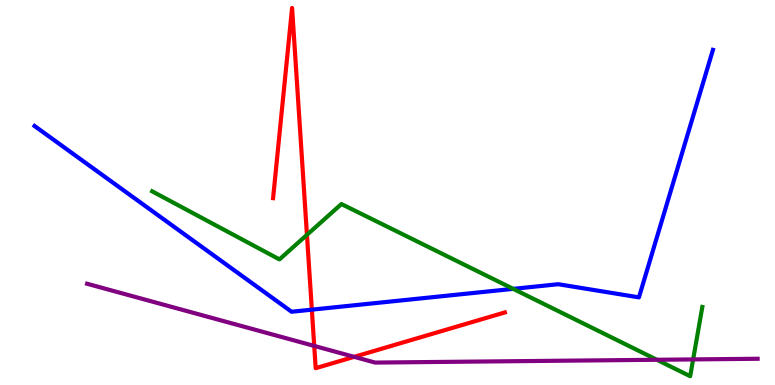[{'lines': ['blue', 'red'], 'intersections': [{'x': 4.02, 'y': 1.96}]}, {'lines': ['green', 'red'], 'intersections': [{'x': 3.96, 'y': 3.9}]}, {'lines': ['purple', 'red'], 'intersections': [{'x': 4.05, 'y': 1.02}, {'x': 4.57, 'y': 0.731}]}, {'lines': ['blue', 'green'], 'intersections': [{'x': 6.62, 'y': 2.5}]}, {'lines': ['blue', 'purple'], 'intersections': []}, {'lines': ['green', 'purple'], 'intersections': [{'x': 8.48, 'y': 0.655}, {'x': 8.94, 'y': 0.665}]}]